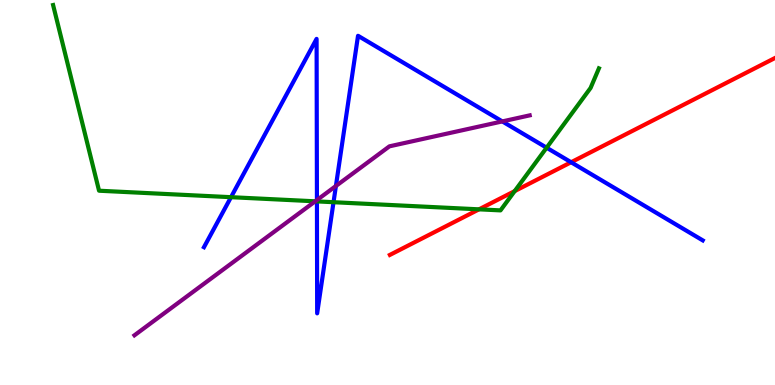[{'lines': ['blue', 'red'], 'intersections': [{'x': 7.37, 'y': 5.79}]}, {'lines': ['green', 'red'], 'intersections': [{'x': 6.18, 'y': 4.56}, {'x': 6.64, 'y': 5.04}]}, {'lines': ['purple', 'red'], 'intersections': []}, {'lines': ['blue', 'green'], 'intersections': [{'x': 2.98, 'y': 4.88}, {'x': 4.09, 'y': 4.77}, {'x': 4.3, 'y': 4.75}, {'x': 7.05, 'y': 6.16}]}, {'lines': ['blue', 'purple'], 'intersections': [{'x': 4.09, 'y': 4.8}, {'x': 4.33, 'y': 5.17}, {'x': 6.48, 'y': 6.85}]}, {'lines': ['green', 'purple'], 'intersections': [{'x': 4.07, 'y': 4.77}]}]